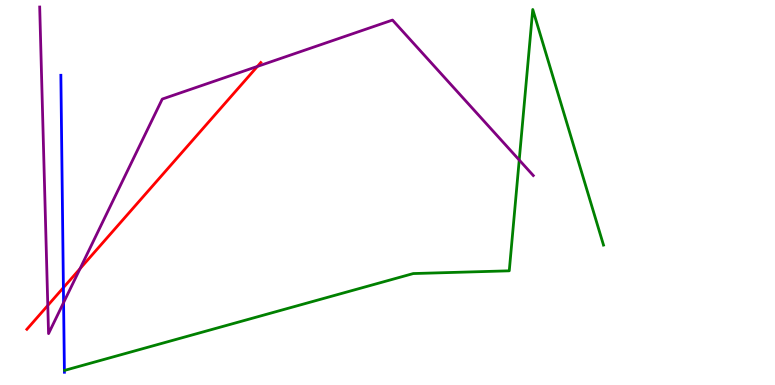[{'lines': ['blue', 'red'], 'intersections': [{'x': 0.818, 'y': 2.53}]}, {'lines': ['green', 'red'], 'intersections': []}, {'lines': ['purple', 'red'], 'intersections': [{'x': 0.617, 'y': 2.07}, {'x': 1.03, 'y': 3.02}, {'x': 3.32, 'y': 8.27}]}, {'lines': ['blue', 'green'], 'intersections': []}, {'lines': ['blue', 'purple'], 'intersections': [{'x': 0.82, 'y': 2.14}]}, {'lines': ['green', 'purple'], 'intersections': [{'x': 6.7, 'y': 5.84}]}]